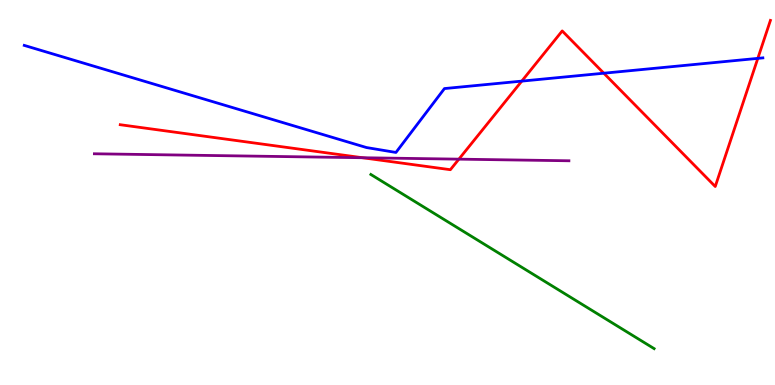[{'lines': ['blue', 'red'], 'intersections': [{'x': 6.73, 'y': 7.89}, {'x': 7.79, 'y': 8.1}, {'x': 9.78, 'y': 8.48}]}, {'lines': ['green', 'red'], 'intersections': []}, {'lines': ['purple', 'red'], 'intersections': [{'x': 4.68, 'y': 5.9}, {'x': 5.92, 'y': 5.87}]}, {'lines': ['blue', 'green'], 'intersections': []}, {'lines': ['blue', 'purple'], 'intersections': []}, {'lines': ['green', 'purple'], 'intersections': []}]